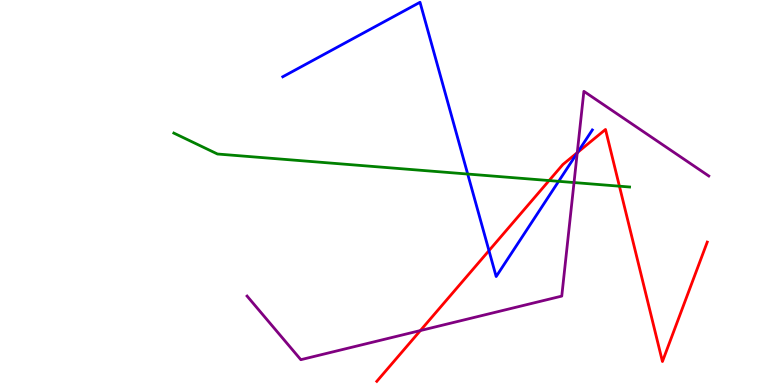[{'lines': ['blue', 'red'], 'intersections': [{'x': 6.31, 'y': 3.49}, {'x': 7.45, 'y': 6.04}]}, {'lines': ['green', 'red'], 'intersections': [{'x': 7.09, 'y': 5.31}, {'x': 7.99, 'y': 5.16}]}, {'lines': ['purple', 'red'], 'intersections': [{'x': 5.42, 'y': 1.41}, {'x': 7.45, 'y': 6.03}]}, {'lines': ['blue', 'green'], 'intersections': [{'x': 6.03, 'y': 5.48}, {'x': 7.21, 'y': 5.29}]}, {'lines': ['blue', 'purple'], 'intersections': [{'x': 7.45, 'y': 6.03}]}, {'lines': ['green', 'purple'], 'intersections': [{'x': 7.41, 'y': 5.26}]}]